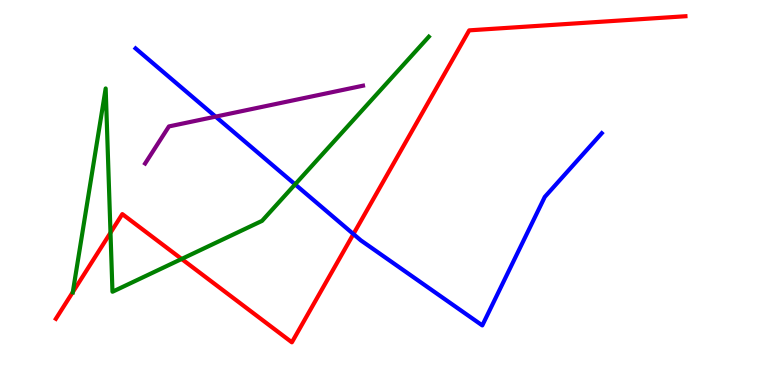[{'lines': ['blue', 'red'], 'intersections': [{'x': 4.56, 'y': 3.92}]}, {'lines': ['green', 'red'], 'intersections': [{'x': 0.94, 'y': 2.41}, {'x': 1.43, 'y': 3.96}, {'x': 2.34, 'y': 3.27}]}, {'lines': ['purple', 'red'], 'intersections': []}, {'lines': ['blue', 'green'], 'intersections': [{'x': 3.81, 'y': 5.21}]}, {'lines': ['blue', 'purple'], 'intersections': [{'x': 2.78, 'y': 6.97}]}, {'lines': ['green', 'purple'], 'intersections': []}]